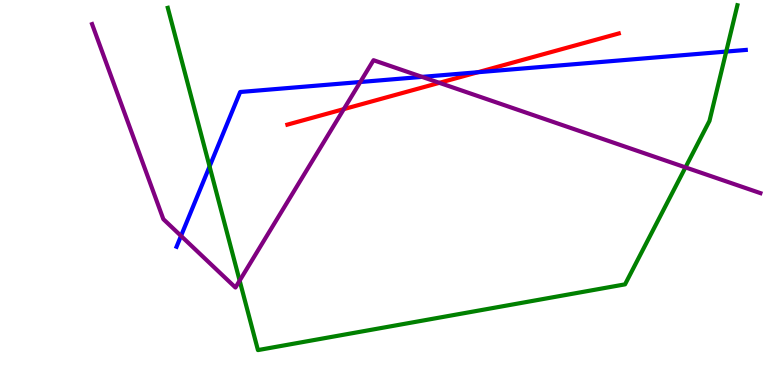[{'lines': ['blue', 'red'], 'intersections': [{'x': 6.17, 'y': 8.12}]}, {'lines': ['green', 'red'], 'intersections': []}, {'lines': ['purple', 'red'], 'intersections': [{'x': 4.44, 'y': 7.17}, {'x': 5.67, 'y': 7.85}]}, {'lines': ['blue', 'green'], 'intersections': [{'x': 2.7, 'y': 5.68}, {'x': 9.37, 'y': 8.66}]}, {'lines': ['blue', 'purple'], 'intersections': [{'x': 2.34, 'y': 3.87}, {'x': 4.65, 'y': 7.87}, {'x': 5.45, 'y': 8.0}]}, {'lines': ['green', 'purple'], 'intersections': [{'x': 3.09, 'y': 2.71}, {'x': 8.84, 'y': 5.65}]}]